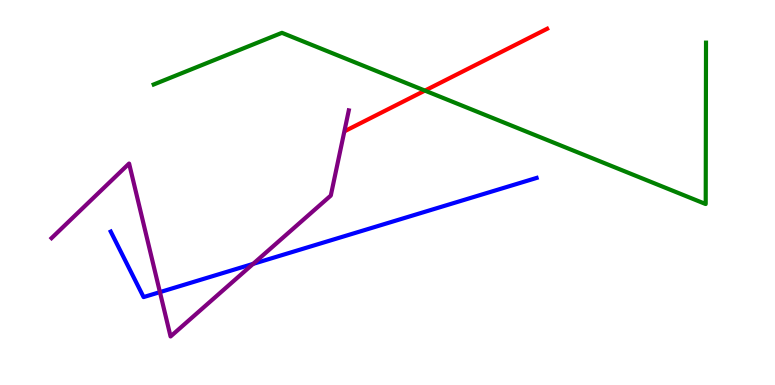[{'lines': ['blue', 'red'], 'intersections': []}, {'lines': ['green', 'red'], 'intersections': [{'x': 5.48, 'y': 7.65}]}, {'lines': ['purple', 'red'], 'intersections': []}, {'lines': ['blue', 'green'], 'intersections': []}, {'lines': ['blue', 'purple'], 'intersections': [{'x': 2.06, 'y': 2.41}, {'x': 3.27, 'y': 3.15}]}, {'lines': ['green', 'purple'], 'intersections': []}]